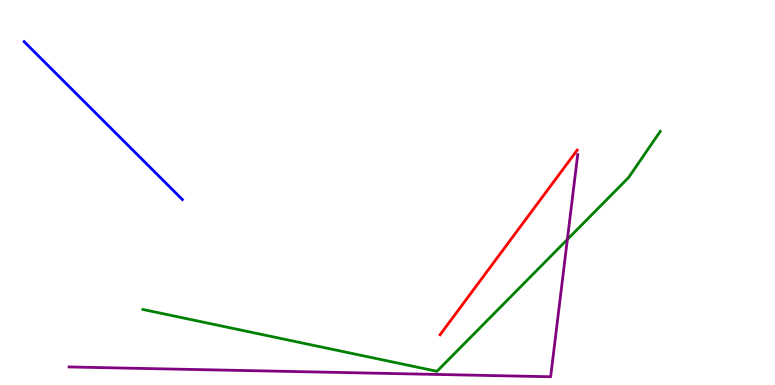[{'lines': ['blue', 'red'], 'intersections': []}, {'lines': ['green', 'red'], 'intersections': []}, {'lines': ['purple', 'red'], 'intersections': []}, {'lines': ['blue', 'green'], 'intersections': []}, {'lines': ['blue', 'purple'], 'intersections': []}, {'lines': ['green', 'purple'], 'intersections': [{'x': 7.32, 'y': 3.78}]}]